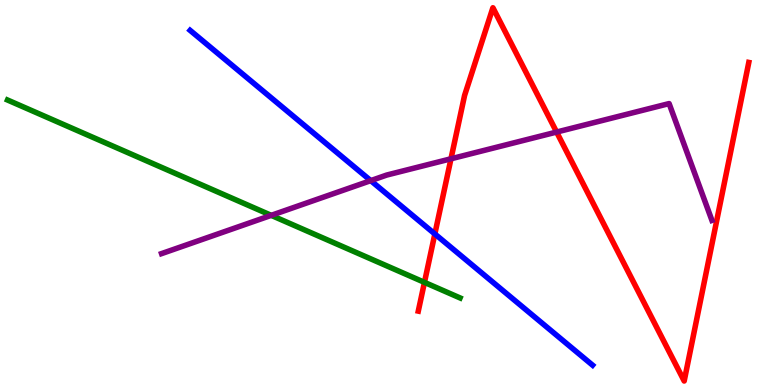[{'lines': ['blue', 'red'], 'intersections': [{'x': 5.61, 'y': 3.92}]}, {'lines': ['green', 'red'], 'intersections': [{'x': 5.48, 'y': 2.67}]}, {'lines': ['purple', 'red'], 'intersections': [{'x': 5.82, 'y': 5.88}, {'x': 7.18, 'y': 6.57}]}, {'lines': ['blue', 'green'], 'intersections': []}, {'lines': ['blue', 'purple'], 'intersections': [{'x': 4.78, 'y': 5.31}]}, {'lines': ['green', 'purple'], 'intersections': [{'x': 3.5, 'y': 4.41}]}]